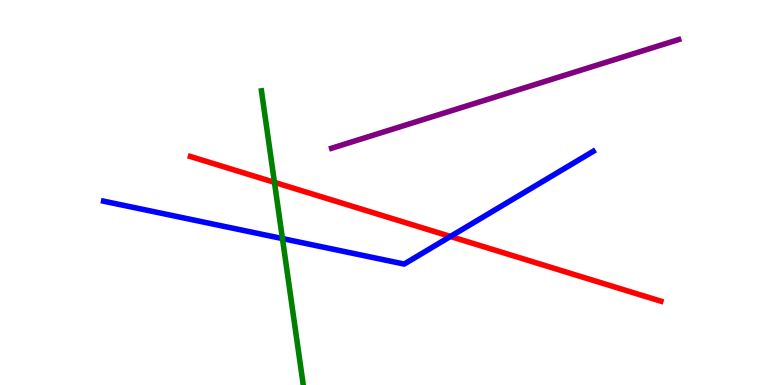[{'lines': ['blue', 'red'], 'intersections': [{'x': 5.81, 'y': 3.86}]}, {'lines': ['green', 'red'], 'intersections': [{'x': 3.54, 'y': 5.26}]}, {'lines': ['purple', 'red'], 'intersections': []}, {'lines': ['blue', 'green'], 'intersections': [{'x': 3.64, 'y': 3.8}]}, {'lines': ['blue', 'purple'], 'intersections': []}, {'lines': ['green', 'purple'], 'intersections': []}]